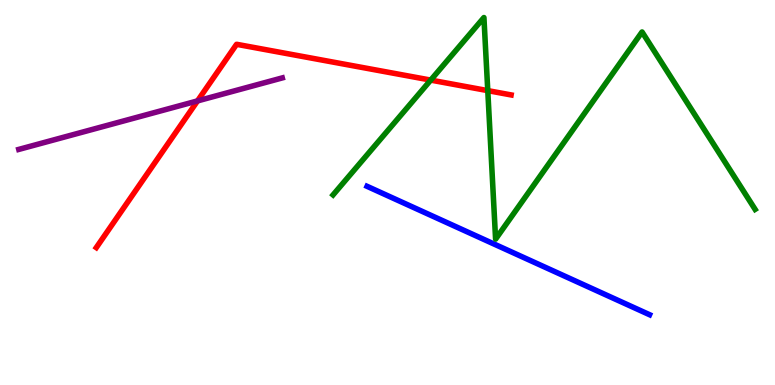[{'lines': ['blue', 'red'], 'intersections': []}, {'lines': ['green', 'red'], 'intersections': [{'x': 5.56, 'y': 7.92}, {'x': 6.29, 'y': 7.65}]}, {'lines': ['purple', 'red'], 'intersections': [{'x': 2.55, 'y': 7.38}]}, {'lines': ['blue', 'green'], 'intersections': []}, {'lines': ['blue', 'purple'], 'intersections': []}, {'lines': ['green', 'purple'], 'intersections': []}]